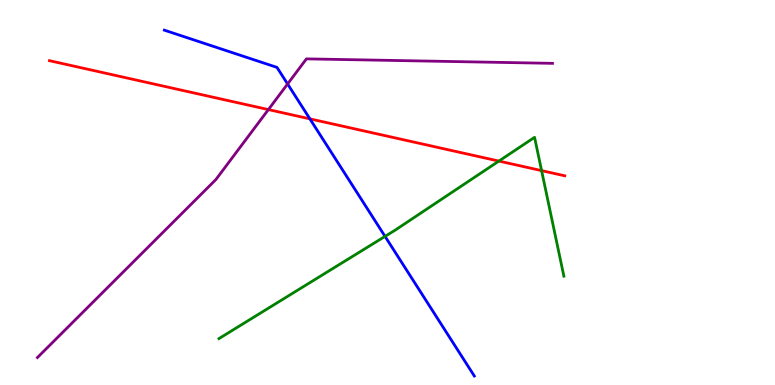[{'lines': ['blue', 'red'], 'intersections': [{'x': 4.0, 'y': 6.91}]}, {'lines': ['green', 'red'], 'intersections': [{'x': 6.44, 'y': 5.82}, {'x': 6.99, 'y': 5.57}]}, {'lines': ['purple', 'red'], 'intersections': [{'x': 3.46, 'y': 7.15}]}, {'lines': ['blue', 'green'], 'intersections': [{'x': 4.97, 'y': 3.86}]}, {'lines': ['blue', 'purple'], 'intersections': [{'x': 3.71, 'y': 7.82}]}, {'lines': ['green', 'purple'], 'intersections': []}]